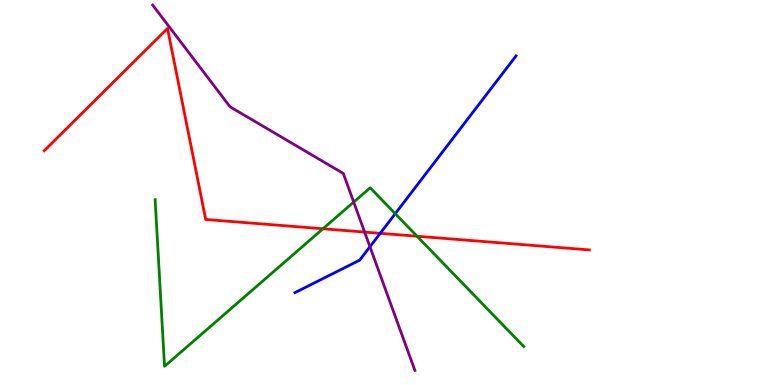[{'lines': ['blue', 'red'], 'intersections': [{'x': 4.91, 'y': 3.94}]}, {'lines': ['green', 'red'], 'intersections': [{'x': 4.17, 'y': 4.06}, {'x': 5.38, 'y': 3.86}]}, {'lines': ['purple', 'red'], 'intersections': [{'x': 4.7, 'y': 3.97}]}, {'lines': ['blue', 'green'], 'intersections': [{'x': 5.1, 'y': 4.45}]}, {'lines': ['blue', 'purple'], 'intersections': [{'x': 4.77, 'y': 3.59}]}, {'lines': ['green', 'purple'], 'intersections': [{'x': 4.56, 'y': 4.75}]}]